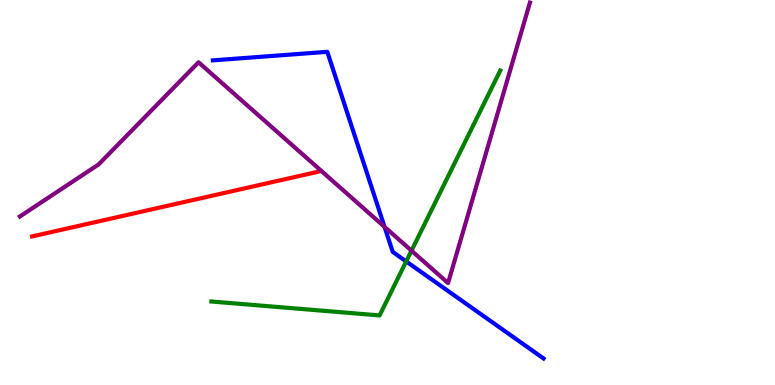[{'lines': ['blue', 'red'], 'intersections': []}, {'lines': ['green', 'red'], 'intersections': []}, {'lines': ['purple', 'red'], 'intersections': []}, {'lines': ['blue', 'green'], 'intersections': [{'x': 5.24, 'y': 3.21}]}, {'lines': ['blue', 'purple'], 'intersections': [{'x': 4.96, 'y': 4.11}]}, {'lines': ['green', 'purple'], 'intersections': [{'x': 5.31, 'y': 3.49}]}]